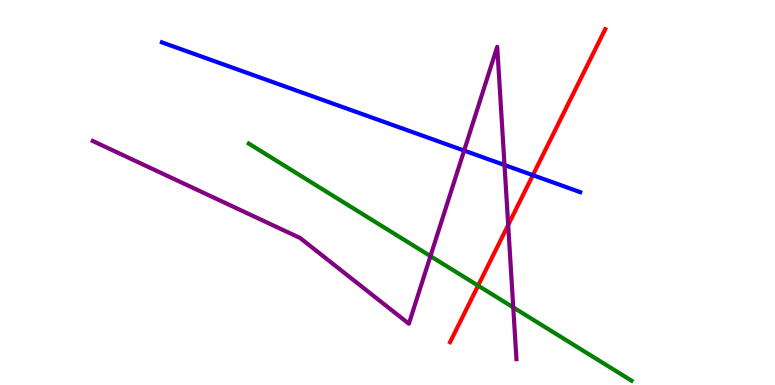[{'lines': ['blue', 'red'], 'intersections': [{'x': 6.88, 'y': 5.45}]}, {'lines': ['green', 'red'], 'intersections': [{'x': 6.17, 'y': 2.58}]}, {'lines': ['purple', 'red'], 'intersections': [{'x': 6.56, 'y': 4.16}]}, {'lines': ['blue', 'green'], 'intersections': []}, {'lines': ['blue', 'purple'], 'intersections': [{'x': 5.99, 'y': 6.09}, {'x': 6.51, 'y': 5.71}]}, {'lines': ['green', 'purple'], 'intersections': [{'x': 5.55, 'y': 3.35}, {'x': 6.62, 'y': 2.02}]}]